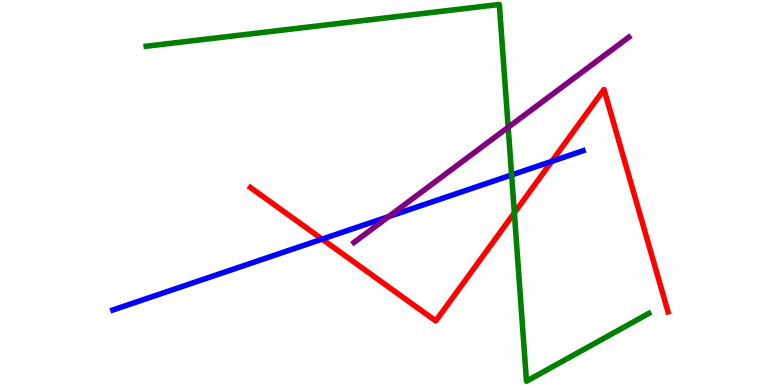[{'lines': ['blue', 'red'], 'intersections': [{'x': 4.16, 'y': 3.79}, {'x': 7.12, 'y': 5.81}]}, {'lines': ['green', 'red'], 'intersections': [{'x': 6.64, 'y': 4.47}]}, {'lines': ['purple', 'red'], 'intersections': []}, {'lines': ['blue', 'green'], 'intersections': [{'x': 6.6, 'y': 5.46}]}, {'lines': ['blue', 'purple'], 'intersections': [{'x': 5.01, 'y': 4.37}]}, {'lines': ['green', 'purple'], 'intersections': [{'x': 6.56, 'y': 6.69}]}]